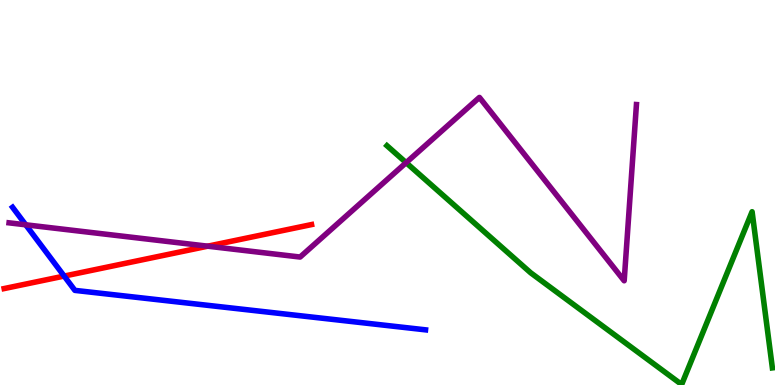[{'lines': ['blue', 'red'], 'intersections': [{'x': 0.828, 'y': 2.83}]}, {'lines': ['green', 'red'], 'intersections': []}, {'lines': ['purple', 'red'], 'intersections': [{'x': 2.68, 'y': 3.61}]}, {'lines': ['blue', 'green'], 'intersections': []}, {'lines': ['blue', 'purple'], 'intersections': [{'x': 0.332, 'y': 4.16}]}, {'lines': ['green', 'purple'], 'intersections': [{'x': 5.24, 'y': 5.78}]}]